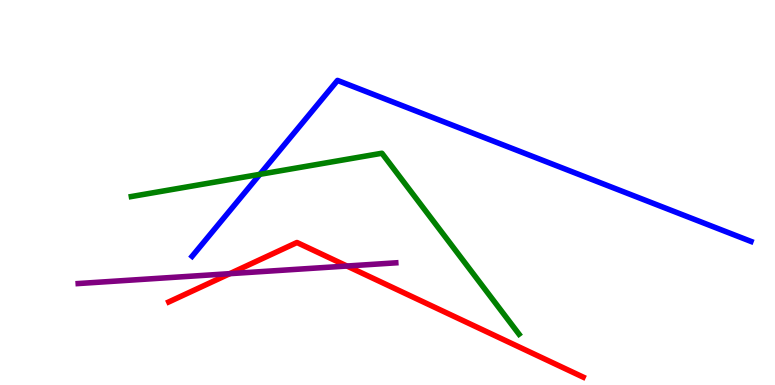[{'lines': ['blue', 'red'], 'intersections': []}, {'lines': ['green', 'red'], 'intersections': []}, {'lines': ['purple', 'red'], 'intersections': [{'x': 2.96, 'y': 2.89}, {'x': 4.48, 'y': 3.09}]}, {'lines': ['blue', 'green'], 'intersections': [{'x': 3.35, 'y': 5.47}]}, {'lines': ['blue', 'purple'], 'intersections': []}, {'lines': ['green', 'purple'], 'intersections': []}]